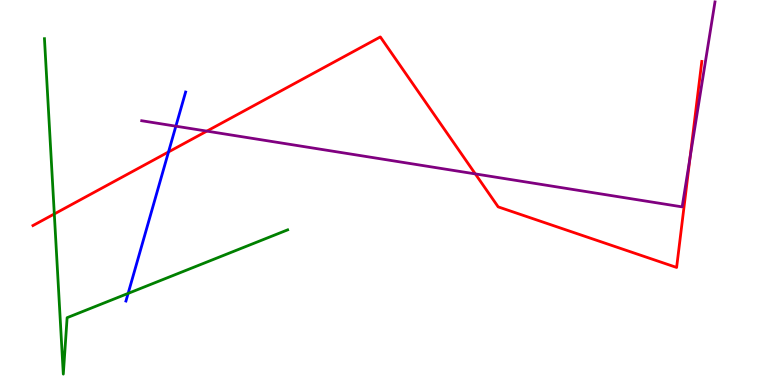[{'lines': ['blue', 'red'], 'intersections': [{'x': 2.17, 'y': 6.05}]}, {'lines': ['green', 'red'], 'intersections': [{'x': 0.701, 'y': 4.44}]}, {'lines': ['purple', 'red'], 'intersections': [{'x': 2.67, 'y': 6.59}, {'x': 6.13, 'y': 5.48}, {'x': 8.9, 'y': 5.91}]}, {'lines': ['blue', 'green'], 'intersections': [{'x': 1.65, 'y': 2.38}]}, {'lines': ['blue', 'purple'], 'intersections': [{'x': 2.27, 'y': 6.72}]}, {'lines': ['green', 'purple'], 'intersections': []}]